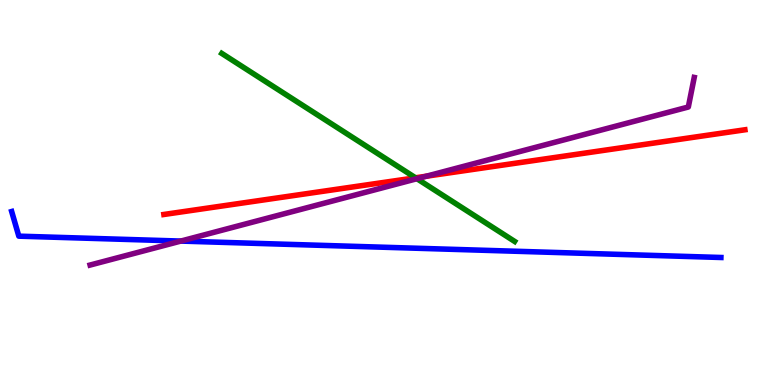[{'lines': ['blue', 'red'], 'intersections': []}, {'lines': ['green', 'red'], 'intersections': [{'x': 5.36, 'y': 5.38}]}, {'lines': ['purple', 'red'], 'intersections': [{'x': 5.5, 'y': 5.42}]}, {'lines': ['blue', 'green'], 'intersections': []}, {'lines': ['blue', 'purple'], 'intersections': [{'x': 2.33, 'y': 3.74}]}, {'lines': ['green', 'purple'], 'intersections': [{'x': 5.38, 'y': 5.36}]}]